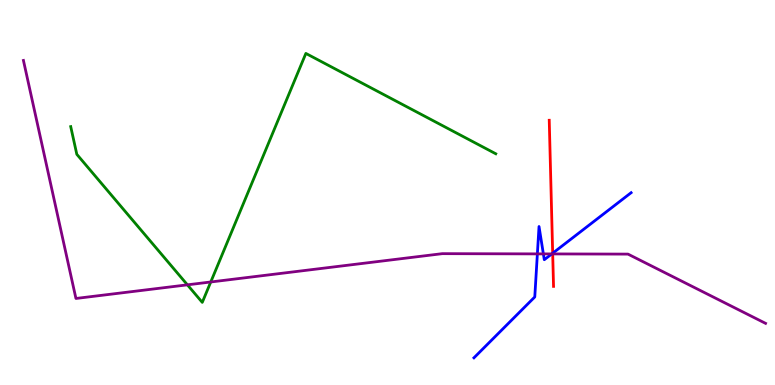[{'lines': ['blue', 'red'], 'intersections': [{'x': 7.13, 'y': 3.42}]}, {'lines': ['green', 'red'], 'intersections': []}, {'lines': ['purple', 'red'], 'intersections': [{'x': 7.13, 'y': 3.4}]}, {'lines': ['blue', 'green'], 'intersections': []}, {'lines': ['blue', 'purple'], 'intersections': [{'x': 6.93, 'y': 3.41}, {'x': 7.01, 'y': 3.41}, {'x': 7.12, 'y': 3.4}]}, {'lines': ['green', 'purple'], 'intersections': [{'x': 2.42, 'y': 2.6}, {'x': 2.72, 'y': 2.68}]}]